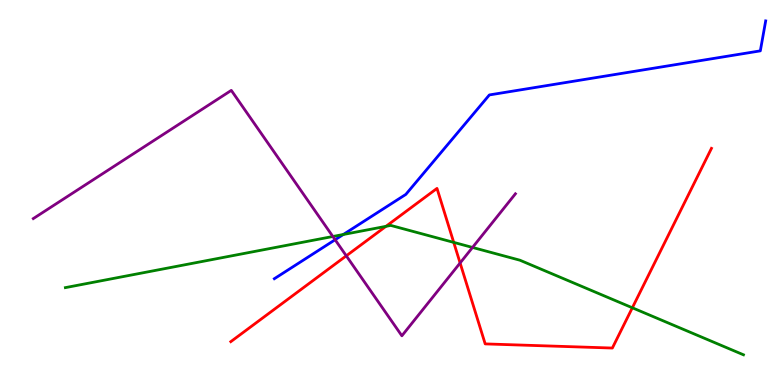[{'lines': ['blue', 'red'], 'intersections': []}, {'lines': ['green', 'red'], 'intersections': [{'x': 4.98, 'y': 4.12}, {'x': 5.85, 'y': 3.7}, {'x': 8.16, 'y': 2.01}]}, {'lines': ['purple', 'red'], 'intersections': [{'x': 4.47, 'y': 3.36}, {'x': 5.94, 'y': 3.17}]}, {'lines': ['blue', 'green'], 'intersections': [{'x': 4.43, 'y': 3.91}]}, {'lines': ['blue', 'purple'], 'intersections': [{'x': 4.32, 'y': 3.77}]}, {'lines': ['green', 'purple'], 'intersections': [{'x': 4.29, 'y': 3.86}, {'x': 6.1, 'y': 3.57}]}]